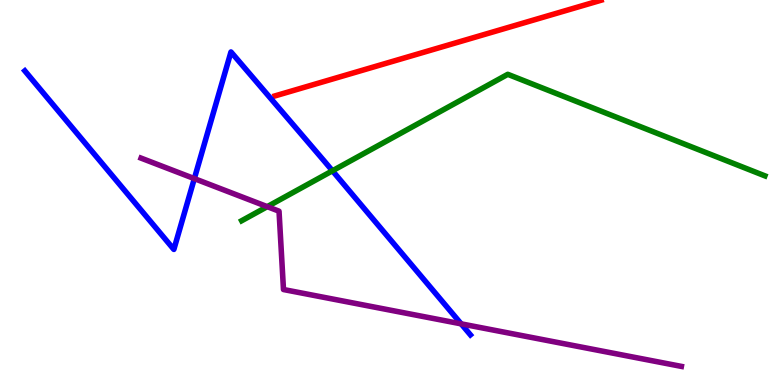[{'lines': ['blue', 'red'], 'intersections': []}, {'lines': ['green', 'red'], 'intersections': []}, {'lines': ['purple', 'red'], 'intersections': []}, {'lines': ['blue', 'green'], 'intersections': [{'x': 4.29, 'y': 5.56}]}, {'lines': ['blue', 'purple'], 'intersections': [{'x': 2.51, 'y': 5.36}, {'x': 5.95, 'y': 1.59}]}, {'lines': ['green', 'purple'], 'intersections': [{'x': 3.45, 'y': 4.63}]}]